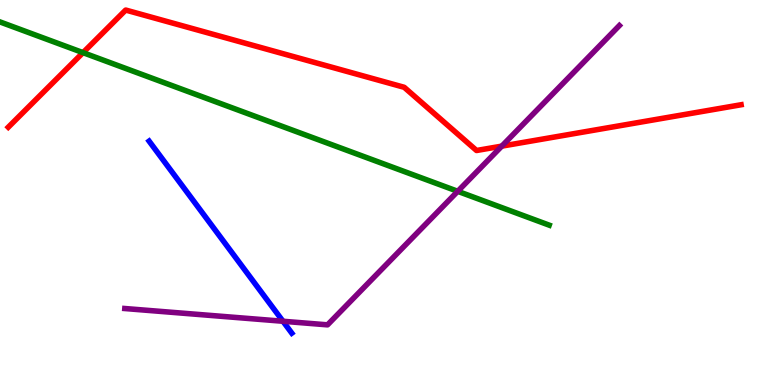[{'lines': ['blue', 'red'], 'intersections': []}, {'lines': ['green', 'red'], 'intersections': [{'x': 1.07, 'y': 8.63}]}, {'lines': ['purple', 'red'], 'intersections': [{'x': 6.47, 'y': 6.2}]}, {'lines': ['blue', 'green'], 'intersections': []}, {'lines': ['blue', 'purple'], 'intersections': [{'x': 3.65, 'y': 1.66}]}, {'lines': ['green', 'purple'], 'intersections': [{'x': 5.91, 'y': 5.03}]}]